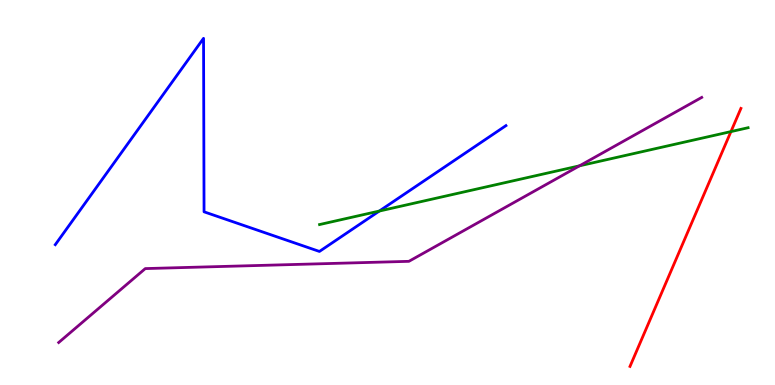[{'lines': ['blue', 'red'], 'intersections': []}, {'lines': ['green', 'red'], 'intersections': [{'x': 9.43, 'y': 6.58}]}, {'lines': ['purple', 'red'], 'intersections': []}, {'lines': ['blue', 'green'], 'intersections': [{'x': 4.89, 'y': 4.52}]}, {'lines': ['blue', 'purple'], 'intersections': []}, {'lines': ['green', 'purple'], 'intersections': [{'x': 7.48, 'y': 5.69}]}]